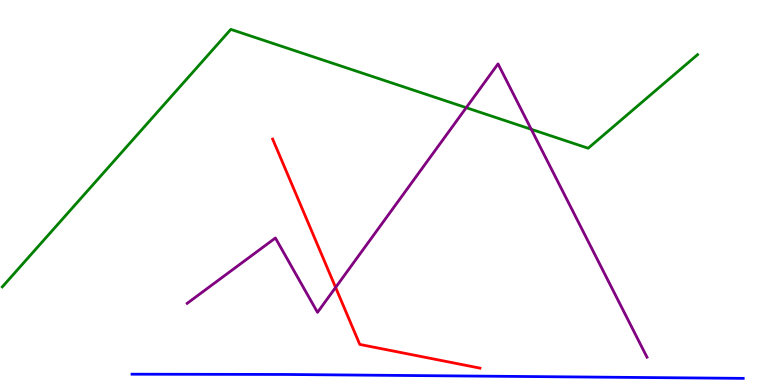[{'lines': ['blue', 'red'], 'intersections': []}, {'lines': ['green', 'red'], 'intersections': []}, {'lines': ['purple', 'red'], 'intersections': [{'x': 4.33, 'y': 2.53}]}, {'lines': ['blue', 'green'], 'intersections': []}, {'lines': ['blue', 'purple'], 'intersections': []}, {'lines': ['green', 'purple'], 'intersections': [{'x': 6.02, 'y': 7.2}, {'x': 6.85, 'y': 6.64}]}]